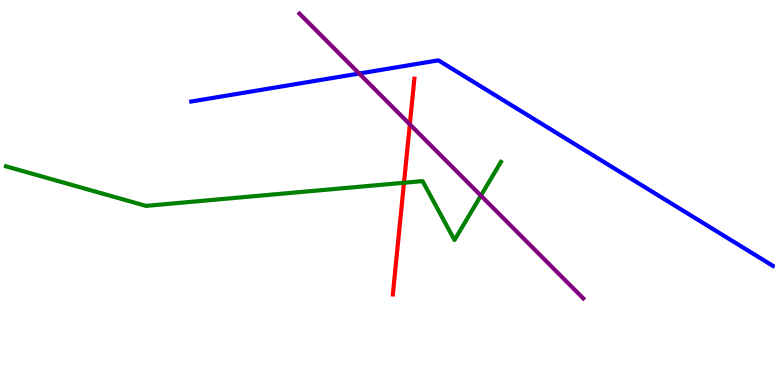[{'lines': ['blue', 'red'], 'intersections': []}, {'lines': ['green', 'red'], 'intersections': [{'x': 5.21, 'y': 5.25}]}, {'lines': ['purple', 'red'], 'intersections': [{'x': 5.29, 'y': 6.77}]}, {'lines': ['blue', 'green'], 'intersections': []}, {'lines': ['blue', 'purple'], 'intersections': [{'x': 4.63, 'y': 8.09}]}, {'lines': ['green', 'purple'], 'intersections': [{'x': 6.2, 'y': 4.92}]}]